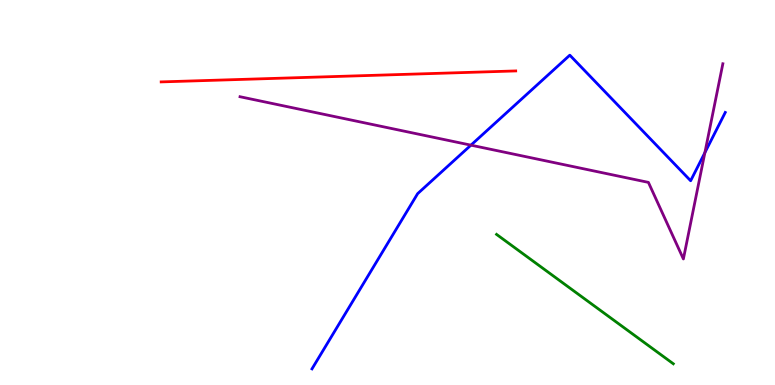[{'lines': ['blue', 'red'], 'intersections': []}, {'lines': ['green', 'red'], 'intersections': []}, {'lines': ['purple', 'red'], 'intersections': []}, {'lines': ['blue', 'green'], 'intersections': []}, {'lines': ['blue', 'purple'], 'intersections': [{'x': 6.08, 'y': 6.23}, {'x': 9.1, 'y': 6.03}]}, {'lines': ['green', 'purple'], 'intersections': []}]